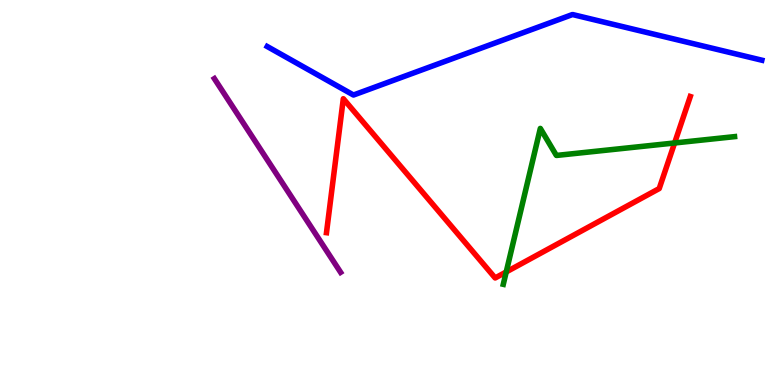[{'lines': ['blue', 'red'], 'intersections': []}, {'lines': ['green', 'red'], 'intersections': [{'x': 6.53, 'y': 2.94}, {'x': 8.7, 'y': 6.29}]}, {'lines': ['purple', 'red'], 'intersections': []}, {'lines': ['blue', 'green'], 'intersections': []}, {'lines': ['blue', 'purple'], 'intersections': []}, {'lines': ['green', 'purple'], 'intersections': []}]